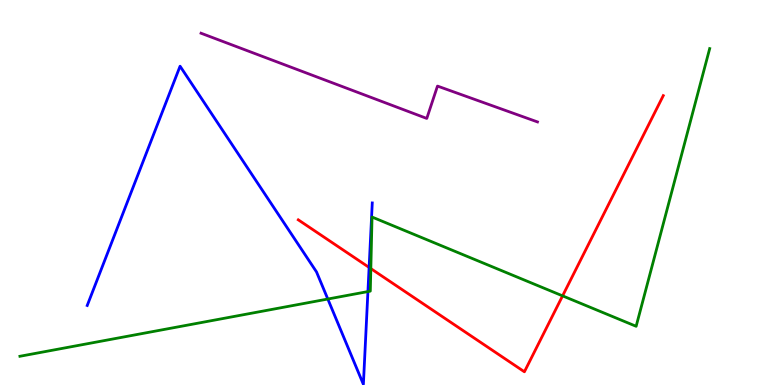[{'lines': ['blue', 'red'], 'intersections': [{'x': 4.76, 'y': 3.05}]}, {'lines': ['green', 'red'], 'intersections': [{'x': 4.79, 'y': 3.02}, {'x': 7.26, 'y': 2.32}]}, {'lines': ['purple', 'red'], 'intersections': []}, {'lines': ['blue', 'green'], 'intersections': [{'x': 4.23, 'y': 2.23}, {'x': 4.75, 'y': 2.43}]}, {'lines': ['blue', 'purple'], 'intersections': []}, {'lines': ['green', 'purple'], 'intersections': []}]